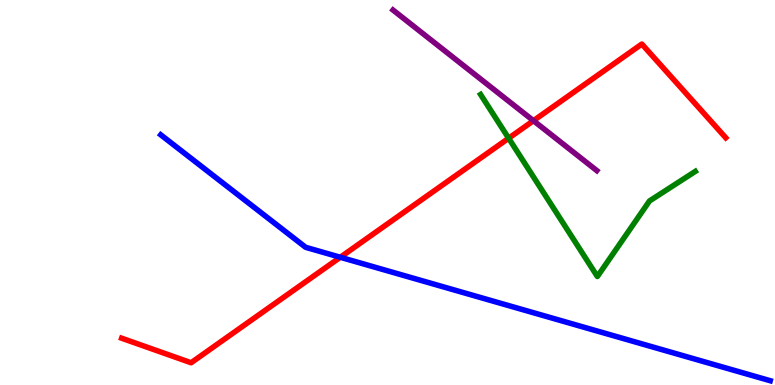[{'lines': ['blue', 'red'], 'intersections': [{'x': 4.39, 'y': 3.32}]}, {'lines': ['green', 'red'], 'intersections': [{'x': 6.56, 'y': 6.41}]}, {'lines': ['purple', 'red'], 'intersections': [{'x': 6.88, 'y': 6.87}]}, {'lines': ['blue', 'green'], 'intersections': []}, {'lines': ['blue', 'purple'], 'intersections': []}, {'lines': ['green', 'purple'], 'intersections': []}]